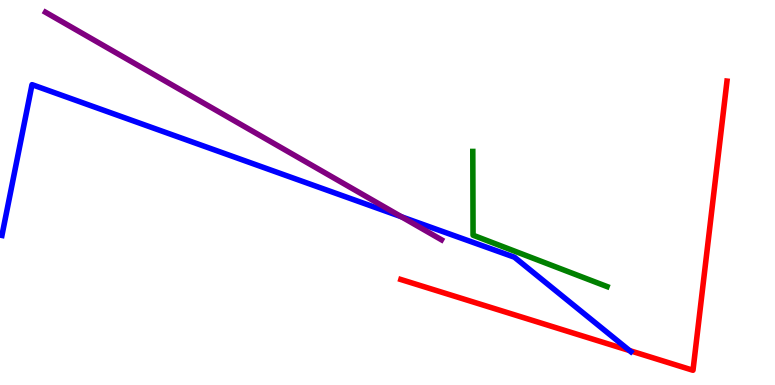[{'lines': ['blue', 'red'], 'intersections': [{'x': 8.12, 'y': 0.895}]}, {'lines': ['green', 'red'], 'intersections': []}, {'lines': ['purple', 'red'], 'intersections': []}, {'lines': ['blue', 'green'], 'intersections': []}, {'lines': ['blue', 'purple'], 'intersections': [{'x': 5.18, 'y': 4.37}]}, {'lines': ['green', 'purple'], 'intersections': []}]